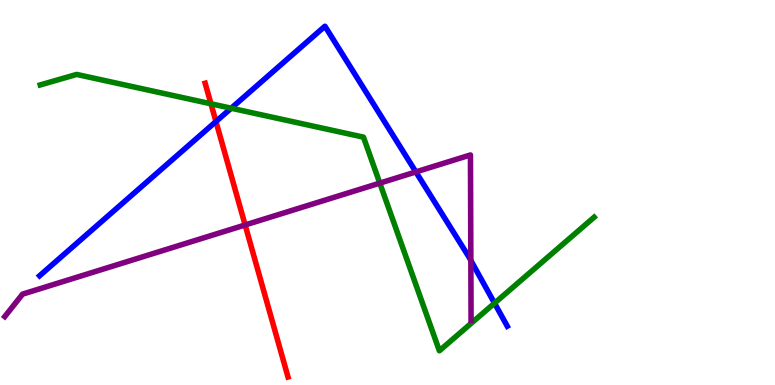[{'lines': ['blue', 'red'], 'intersections': [{'x': 2.79, 'y': 6.84}]}, {'lines': ['green', 'red'], 'intersections': [{'x': 2.72, 'y': 7.3}]}, {'lines': ['purple', 'red'], 'intersections': [{'x': 3.16, 'y': 4.16}]}, {'lines': ['blue', 'green'], 'intersections': [{'x': 2.98, 'y': 7.19}, {'x': 6.38, 'y': 2.13}]}, {'lines': ['blue', 'purple'], 'intersections': [{'x': 5.37, 'y': 5.53}, {'x': 6.08, 'y': 3.23}]}, {'lines': ['green', 'purple'], 'intersections': [{'x': 4.9, 'y': 5.24}]}]